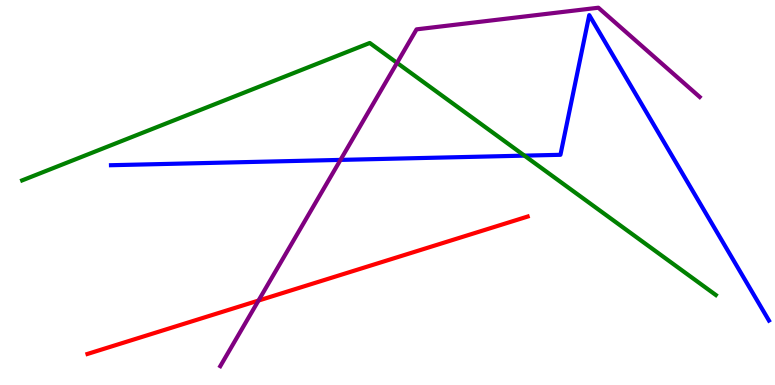[{'lines': ['blue', 'red'], 'intersections': []}, {'lines': ['green', 'red'], 'intersections': []}, {'lines': ['purple', 'red'], 'intersections': [{'x': 3.34, 'y': 2.19}]}, {'lines': ['blue', 'green'], 'intersections': [{'x': 6.77, 'y': 5.96}]}, {'lines': ['blue', 'purple'], 'intersections': [{'x': 4.39, 'y': 5.85}]}, {'lines': ['green', 'purple'], 'intersections': [{'x': 5.12, 'y': 8.37}]}]